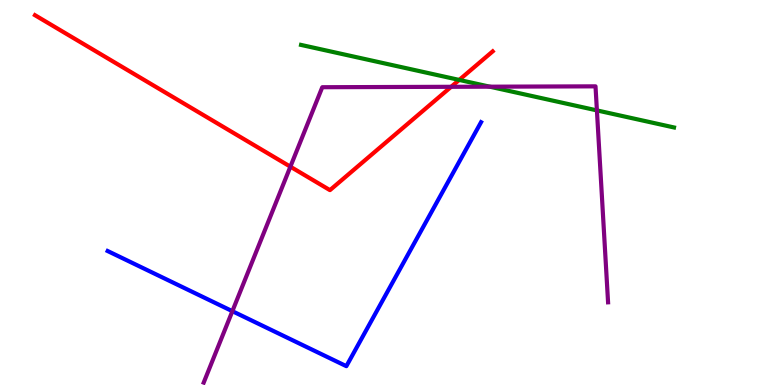[{'lines': ['blue', 'red'], 'intersections': []}, {'lines': ['green', 'red'], 'intersections': [{'x': 5.93, 'y': 7.92}]}, {'lines': ['purple', 'red'], 'intersections': [{'x': 3.75, 'y': 5.67}, {'x': 5.82, 'y': 7.75}]}, {'lines': ['blue', 'green'], 'intersections': []}, {'lines': ['blue', 'purple'], 'intersections': [{'x': 3.0, 'y': 1.92}]}, {'lines': ['green', 'purple'], 'intersections': [{'x': 6.32, 'y': 7.75}, {'x': 7.7, 'y': 7.13}]}]